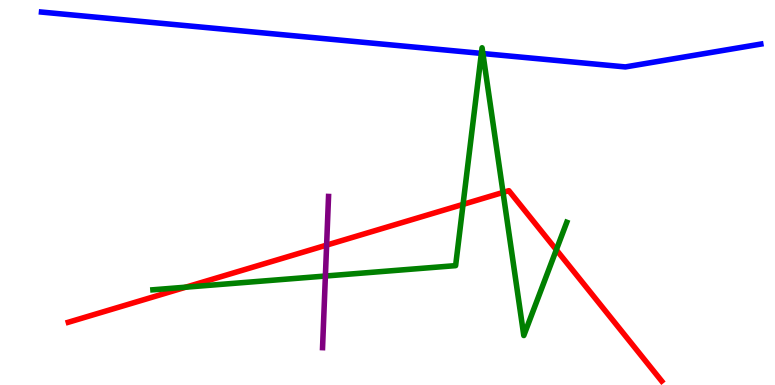[{'lines': ['blue', 'red'], 'intersections': []}, {'lines': ['green', 'red'], 'intersections': [{'x': 2.4, 'y': 2.54}, {'x': 5.97, 'y': 4.69}, {'x': 6.49, 'y': 5.0}, {'x': 7.18, 'y': 3.51}]}, {'lines': ['purple', 'red'], 'intersections': [{'x': 4.21, 'y': 3.63}]}, {'lines': ['blue', 'green'], 'intersections': [{'x': 6.21, 'y': 8.61}, {'x': 6.23, 'y': 8.61}]}, {'lines': ['blue', 'purple'], 'intersections': []}, {'lines': ['green', 'purple'], 'intersections': [{'x': 4.2, 'y': 2.83}]}]